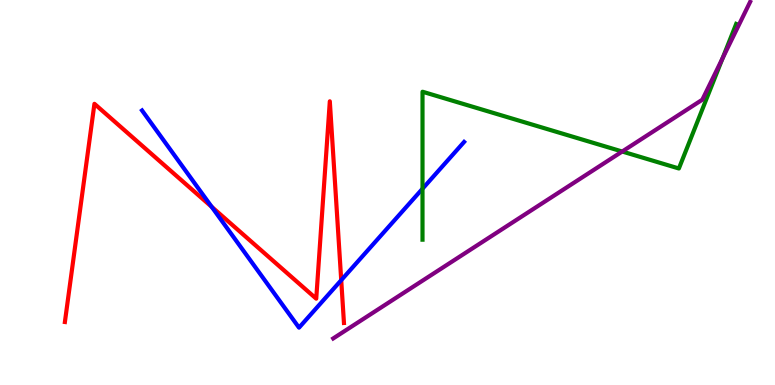[{'lines': ['blue', 'red'], 'intersections': [{'x': 2.73, 'y': 4.63}, {'x': 4.4, 'y': 2.72}]}, {'lines': ['green', 'red'], 'intersections': []}, {'lines': ['purple', 'red'], 'intersections': []}, {'lines': ['blue', 'green'], 'intersections': [{'x': 5.45, 'y': 5.1}]}, {'lines': ['blue', 'purple'], 'intersections': []}, {'lines': ['green', 'purple'], 'intersections': [{'x': 8.03, 'y': 6.06}, {'x': 9.32, 'y': 8.49}]}]